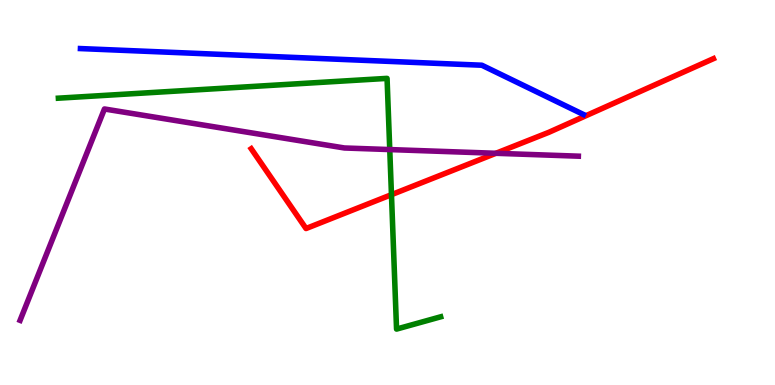[{'lines': ['blue', 'red'], 'intersections': []}, {'lines': ['green', 'red'], 'intersections': [{'x': 5.05, 'y': 4.94}]}, {'lines': ['purple', 'red'], 'intersections': [{'x': 6.4, 'y': 6.02}]}, {'lines': ['blue', 'green'], 'intersections': []}, {'lines': ['blue', 'purple'], 'intersections': []}, {'lines': ['green', 'purple'], 'intersections': [{'x': 5.03, 'y': 6.12}]}]